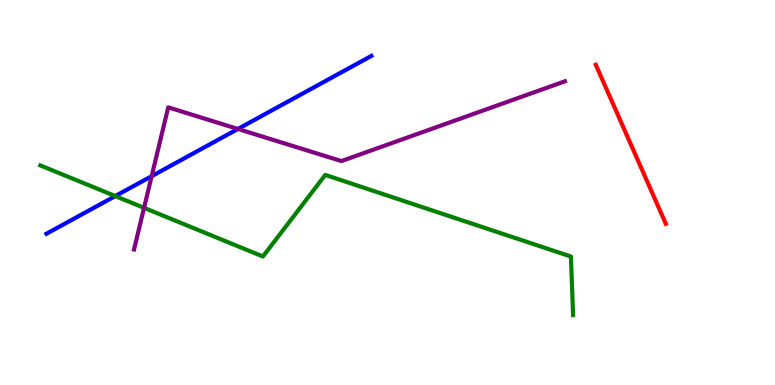[{'lines': ['blue', 'red'], 'intersections': []}, {'lines': ['green', 'red'], 'intersections': []}, {'lines': ['purple', 'red'], 'intersections': []}, {'lines': ['blue', 'green'], 'intersections': [{'x': 1.49, 'y': 4.91}]}, {'lines': ['blue', 'purple'], 'intersections': [{'x': 1.96, 'y': 5.42}, {'x': 3.07, 'y': 6.65}]}, {'lines': ['green', 'purple'], 'intersections': [{'x': 1.86, 'y': 4.6}]}]